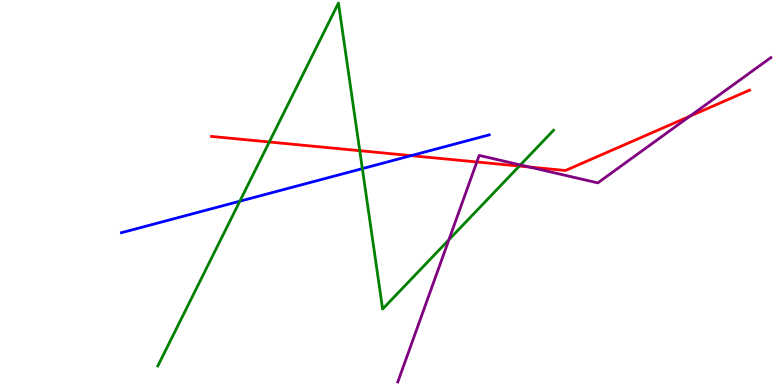[{'lines': ['blue', 'red'], 'intersections': [{'x': 5.3, 'y': 5.96}]}, {'lines': ['green', 'red'], 'intersections': [{'x': 3.47, 'y': 6.31}, {'x': 4.64, 'y': 6.09}, {'x': 6.7, 'y': 5.69}]}, {'lines': ['purple', 'red'], 'intersections': [{'x': 6.15, 'y': 5.79}, {'x': 6.83, 'y': 5.66}, {'x': 8.9, 'y': 6.98}]}, {'lines': ['blue', 'green'], 'intersections': [{'x': 3.09, 'y': 4.77}, {'x': 4.68, 'y': 5.62}]}, {'lines': ['blue', 'purple'], 'intersections': []}, {'lines': ['green', 'purple'], 'intersections': [{'x': 5.79, 'y': 3.77}, {'x': 6.71, 'y': 5.72}]}]